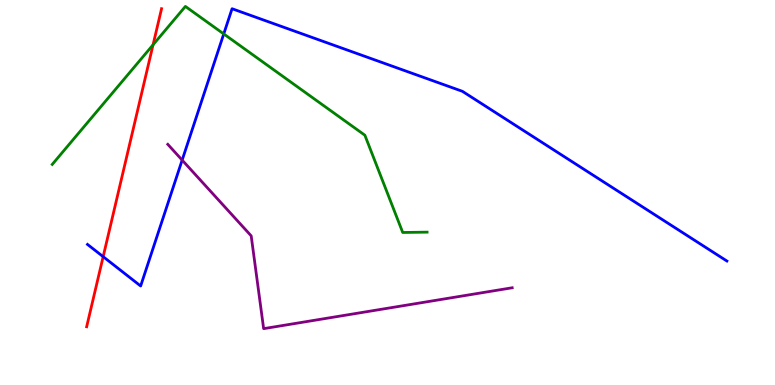[{'lines': ['blue', 'red'], 'intersections': [{'x': 1.33, 'y': 3.33}]}, {'lines': ['green', 'red'], 'intersections': [{'x': 1.97, 'y': 8.84}]}, {'lines': ['purple', 'red'], 'intersections': []}, {'lines': ['blue', 'green'], 'intersections': [{'x': 2.89, 'y': 9.12}]}, {'lines': ['blue', 'purple'], 'intersections': [{'x': 2.35, 'y': 5.84}]}, {'lines': ['green', 'purple'], 'intersections': []}]